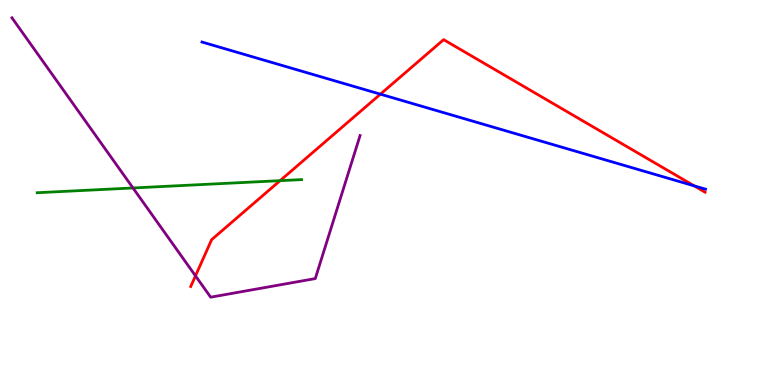[{'lines': ['blue', 'red'], 'intersections': [{'x': 4.91, 'y': 7.55}, {'x': 8.96, 'y': 5.17}]}, {'lines': ['green', 'red'], 'intersections': [{'x': 3.61, 'y': 5.31}]}, {'lines': ['purple', 'red'], 'intersections': [{'x': 2.52, 'y': 2.84}]}, {'lines': ['blue', 'green'], 'intersections': []}, {'lines': ['blue', 'purple'], 'intersections': []}, {'lines': ['green', 'purple'], 'intersections': [{'x': 1.72, 'y': 5.12}]}]